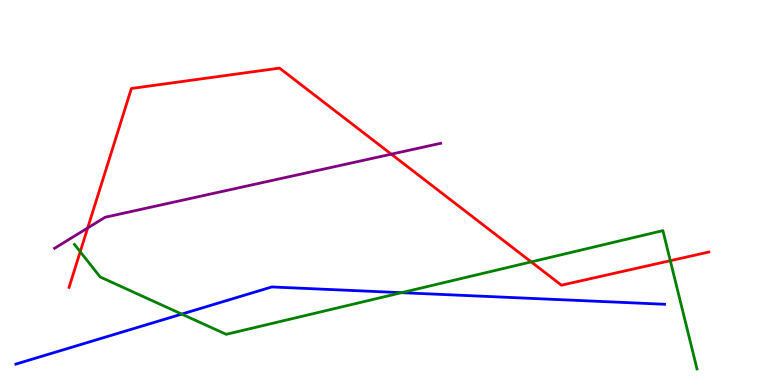[{'lines': ['blue', 'red'], 'intersections': []}, {'lines': ['green', 'red'], 'intersections': [{'x': 1.04, 'y': 3.46}, {'x': 6.85, 'y': 3.2}, {'x': 8.65, 'y': 3.23}]}, {'lines': ['purple', 'red'], 'intersections': [{'x': 1.13, 'y': 4.08}, {'x': 5.05, 'y': 6.0}]}, {'lines': ['blue', 'green'], 'intersections': [{'x': 2.35, 'y': 1.84}, {'x': 5.18, 'y': 2.4}]}, {'lines': ['blue', 'purple'], 'intersections': []}, {'lines': ['green', 'purple'], 'intersections': []}]